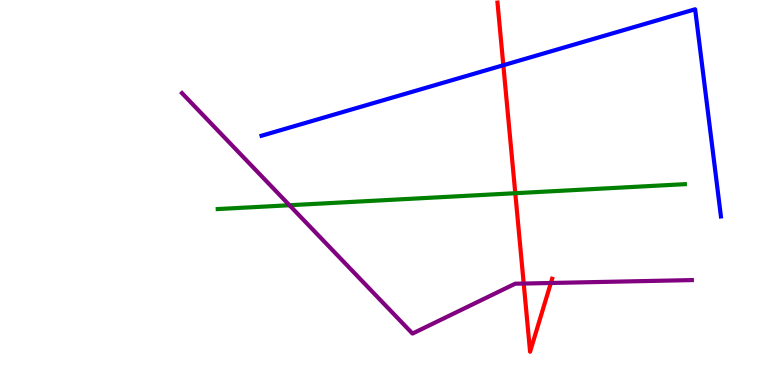[{'lines': ['blue', 'red'], 'intersections': [{'x': 6.49, 'y': 8.31}]}, {'lines': ['green', 'red'], 'intersections': [{'x': 6.65, 'y': 4.98}]}, {'lines': ['purple', 'red'], 'intersections': [{'x': 6.76, 'y': 2.64}, {'x': 7.11, 'y': 2.65}]}, {'lines': ['blue', 'green'], 'intersections': []}, {'lines': ['blue', 'purple'], 'intersections': []}, {'lines': ['green', 'purple'], 'intersections': [{'x': 3.74, 'y': 4.67}]}]